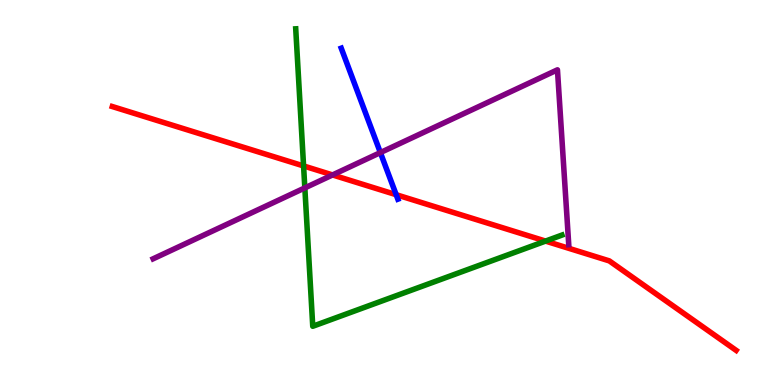[{'lines': ['blue', 'red'], 'intersections': [{'x': 5.11, 'y': 4.94}]}, {'lines': ['green', 'red'], 'intersections': [{'x': 3.92, 'y': 5.69}, {'x': 7.04, 'y': 3.74}]}, {'lines': ['purple', 'red'], 'intersections': [{'x': 4.29, 'y': 5.46}]}, {'lines': ['blue', 'green'], 'intersections': []}, {'lines': ['blue', 'purple'], 'intersections': [{'x': 4.91, 'y': 6.04}]}, {'lines': ['green', 'purple'], 'intersections': [{'x': 3.93, 'y': 5.12}]}]